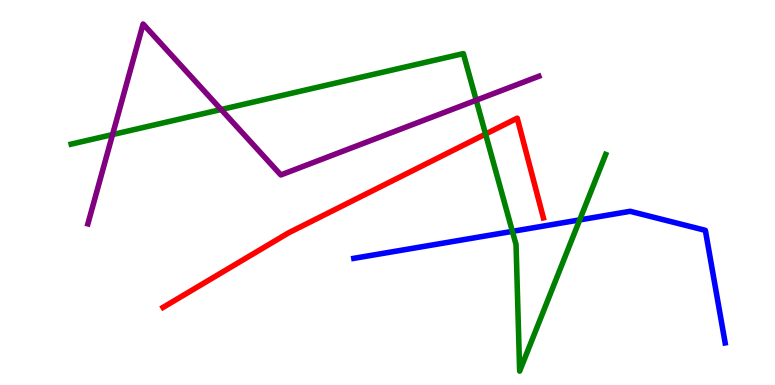[{'lines': ['blue', 'red'], 'intersections': []}, {'lines': ['green', 'red'], 'intersections': [{'x': 6.27, 'y': 6.52}]}, {'lines': ['purple', 'red'], 'intersections': []}, {'lines': ['blue', 'green'], 'intersections': [{'x': 6.61, 'y': 3.99}, {'x': 7.48, 'y': 4.29}]}, {'lines': ['blue', 'purple'], 'intersections': []}, {'lines': ['green', 'purple'], 'intersections': [{'x': 1.45, 'y': 6.5}, {'x': 2.85, 'y': 7.16}, {'x': 6.14, 'y': 7.4}]}]